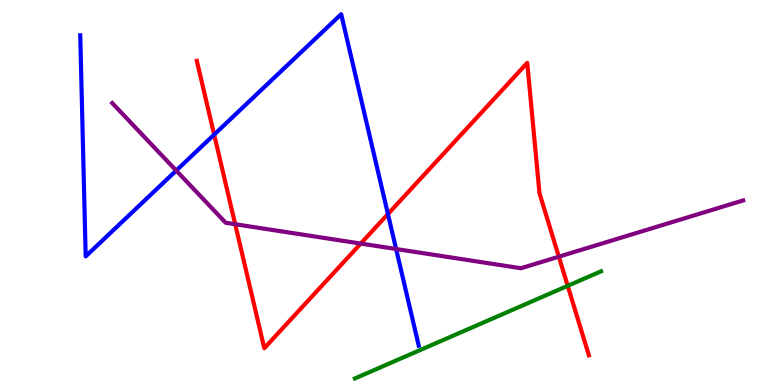[{'lines': ['blue', 'red'], 'intersections': [{'x': 2.76, 'y': 6.5}, {'x': 5.01, 'y': 4.44}]}, {'lines': ['green', 'red'], 'intersections': [{'x': 7.33, 'y': 2.58}]}, {'lines': ['purple', 'red'], 'intersections': [{'x': 3.03, 'y': 4.18}, {'x': 4.65, 'y': 3.67}, {'x': 7.21, 'y': 3.33}]}, {'lines': ['blue', 'green'], 'intersections': []}, {'lines': ['blue', 'purple'], 'intersections': [{'x': 2.27, 'y': 5.57}, {'x': 5.11, 'y': 3.53}]}, {'lines': ['green', 'purple'], 'intersections': []}]